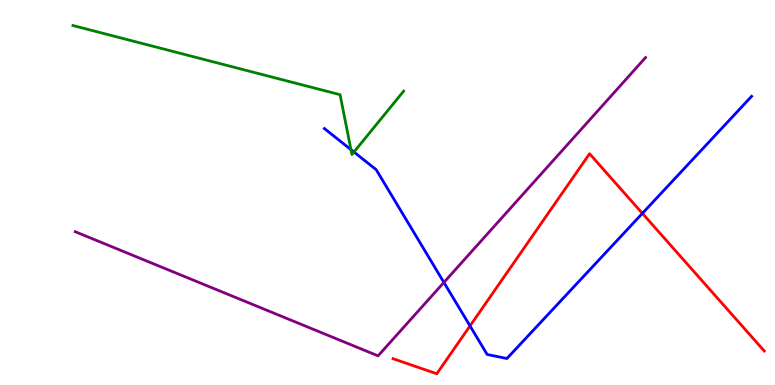[{'lines': ['blue', 'red'], 'intersections': [{'x': 6.06, 'y': 1.53}, {'x': 8.29, 'y': 4.46}]}, {'lines': ['green', 'red'], 'intersections': []}, {'lines': ['purple', 'red'], 'intersections': []}, {'lines': ['blue', 'green'], 'intersections': [{'x': 4.53, 'y': 6.11}, {'x': 4.57, 'y': 6.05}]}, {'lines': ['blue', 'purple'], 'intersections': [{'x': 5.73, 'y': 2.66}]}, {'lines': ['green', 'purple'], 'intersections': []}]